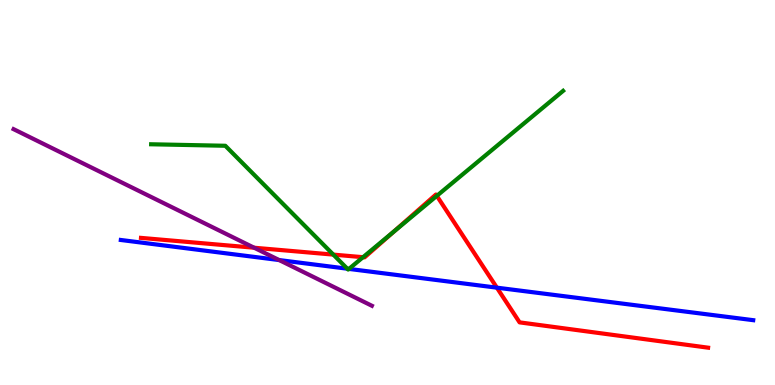[{'lines': ['blue', 'red'], 'intersections': [{'x': 6.41, 'y': 2.53}]}, {'lines': ['green', 'red'], 'intersections': [{'x': 4.3, 'y': 3.39}, {'x': 4.68, 'y': 3.32}, {'x': 5.08, 'y': 3.99}, {'x': 5.64, 'y': 4.91}]}, {'lines': ['purple', 'red'], 'intersections': [{'x': 3.28, 'y': 3.57}]}, {'lines': ['blue', 'green'], 'intersections': [{'x': 4.48, 'y': 3.02}, {'x': 4.5, 'y': 3.02}]}, {'lines': ['blue', 'purple'], 'intersections': [{'x': 3.6, 'y': 3.25}]}, {'lines': ['green', 'purple'], 'intersections': []}]